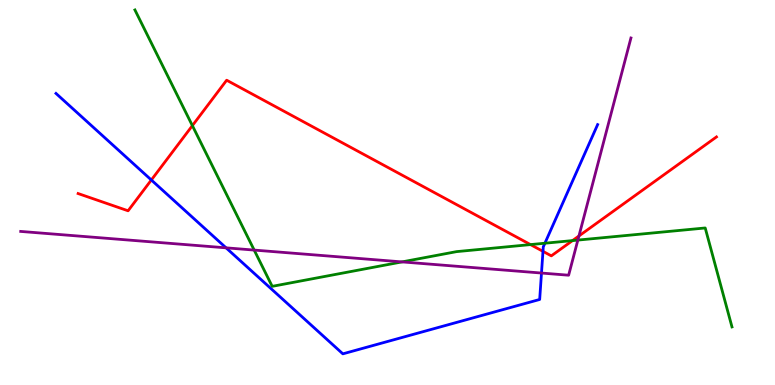[{'lines': ['blue', 'red'], 'intersections': [{'x': 1.95, 'y': 5.32}, {'x': 7.01, 'y': 3.47}]}, {'lines': ['green', 'red'], 'intersections': [{'x': 2.48, 'y': 6.74}, {'x': 6.85, 'y': 3.65}, {'x': 7.39, 'y': 3.75}]}, {'lines': ['purple', 'red'], 'intersections': [{'x': 7.47, 'y': 3.87}]}, {'lines': ['blue', 'green'], 'intersections': [{'x': 7.03, 'y': 3.68}]}, {'lines': ['blue', 'purple'], 'intersections': [{'x': 2.92, 'y': 3.56}, {'x': 6.99, 'y': 2.91}]}, {'lines': ['green', 'purple'], 'intersections': [{'x': 3.28, 'y': 3.5}, {'x': 5.19, 'y': 3.2}, {'x': 7.46, 'y': 3.76}]}]